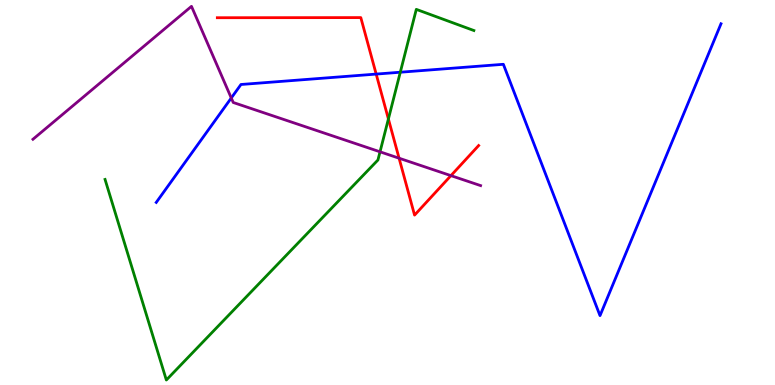[{'lines': ['blue', 'red'], 'intersections': [{'x': 4.85, 'y': 8.08}]}, {'lines': ['green', 'red'], 'intersections': [{'x': 5.01, 'y': 6.91}]}, {'lines': ['purple', 'red'], 'intersections': [{'x': 5.15, 'y': 5.89}, {'x': 5.82, 'y': 5.44}]}, {'lines': ['blue', 'green'], 'intersections': [{'x': 5.17, 'y': 8.12}]}, {'lines': ['blue', 'purple'], 'intersections': [{'x': 2.98, 'y': 7.46}]}, {'lines': ['green', 'purple'], 'intersections': [{'x': 4.9, 'y': 6.06}]}]